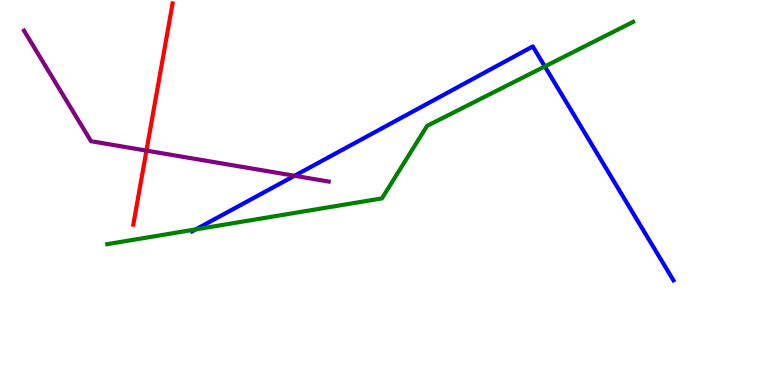[{'lines': ['blue', 'red'], 'intersections': []}, {'lines': ['green', 'red'], 'intersections': []}, {'lines': ['purple', 'red'], 'intersections': [{'x': 1.89, 'y': 6.09}]}, {'lines': ['blue', 'green'], 'intersections': [{'x': 2.53, 'y': 4.04}, {'x': 7.03, 'y': 8.27}]}, {'lines': ['blue', 'purple'], 'intersections': [{'x': 3.8, 'y': 5.43}]}, {'lines': ['green', 'purple'], 'intersections': []}]